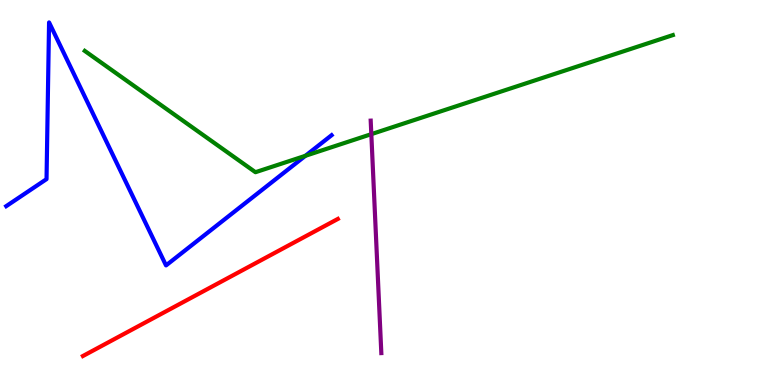[{'lines': ['blue', 'red'], 'intersections': []}, {'lines': ['green', 'red'], 'intersections': []}, {'lines': ['purple', 'red'], 'intersections': []}, {'lines': ['blue', 'green'], 'intersections': [{'x': 3.94, 'y': 5.95}]}, {'lines': ['blue', 'purple'], 'intersections': []}, {'lines': ['green', 'purple'], 'intersections': [{'x': 4.79, 'y': 6.52}]}]